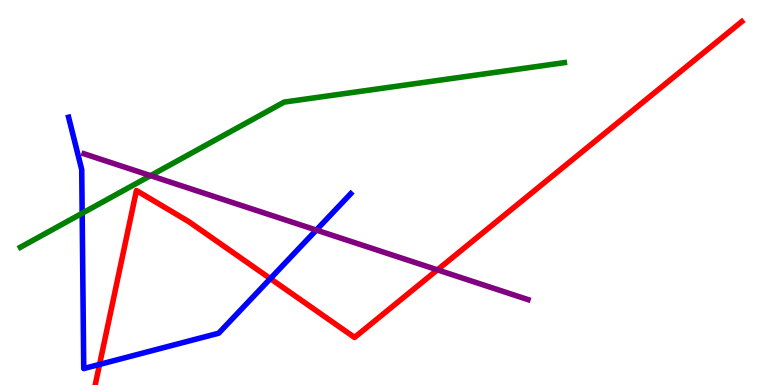[{'lines': ['blue', 'red'], 'intersections': [{'x': 1.28, 'y': 0.535}, {'x': 3.49, 'y': 2.76}]}, {'lines': ['green', 'red'], 'intersections': []}, {'lines': ['purple', 'red'], 'intersections': [{'x': 5.64, 'y': 2.99}]}, {'lines': ['blue', 'green'], 'intersections': [{'x': 1.06, 'y': 4.46}]}, {'lines': ['blue', 'purple'], 'intersections': [{'x': 4.08, 'y': 4.02}]}, {'lines': ['green', 'purple'], 'intersections': [{'x': 1.94, 'y': 5.44}]}]